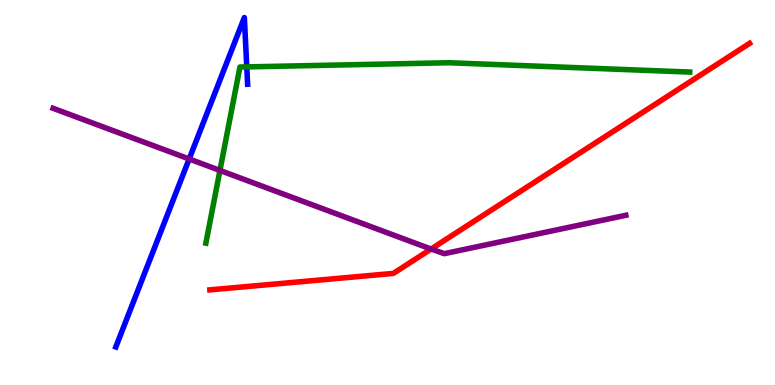[{'lines': ['blue', 'red'], 'intersections': []}, {'lines': ['green', 'red'], 'intersections': []}, {'lines': ['purple', 'red'], 'intersections': [{'x': 5.56, 'y': 3.53}]}, {'lines': ['blue', 'green'], 'intersections': [{'x': 3.18, 'y': 8.26}]}, {'lines': ['blue', 'purple'], 'intersections': [{'x': 2.44, 'y': 5.87}]}, {'lines': ['green', 'purple'], 'intersections': [{'x': 2.84, 'y': 5.57}]}]